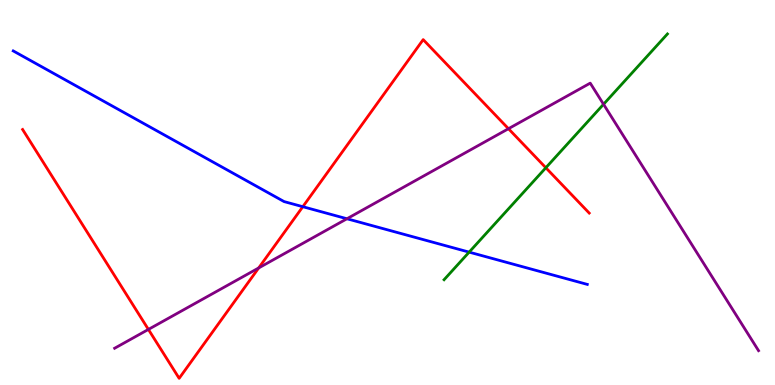[{'lines': ['blue', 'red'], 'intersections': [{'x': 3.91, 'y': 4.63}]}, {'lines': ['green', 'red'], 'intersections': [{'x': 7.04, 'y': 5.64}]}, {'lines': ['purple', 'red'], 'intersections': [{'x': 1.91, 'y': 1.44}, {'x': 3.34, 'y': 3.04}, {'x': 6.56, 'y': 6.66}]}, {'lines': ['blue', 'green'], 'intersections': [{'x': 6.05, 'y': 3.45}]}, {'lines': ['blue', 'purple'], 'intersections': [{'x': 4.48, 'y': 4.32}]}, {'lines': ['green', 'purple'], 'intersections': [{'x': 7.79, 'y': 7.29}]}]